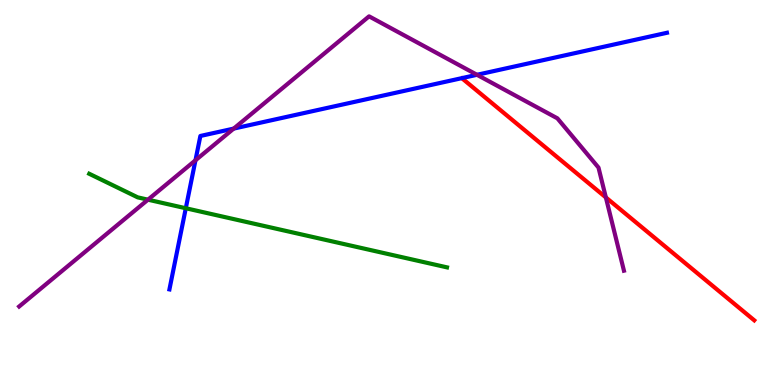[{'lines': ['blue', 'red'], 'intersections': []}, {'lines': ['green', 'red'], 'intersections': []}, {'lines': ['purple', 'red'], 'intersections': [{'x': 7.82, 'y': 4.87}]}, {'lines': ['blue', 'green'], 'intersections': [{'x': 2.4, 'y': 4.59}]}, {'lines': ['blue', 'purple'], 'intersections': [{'x': 2.52, 'y': 5.84}, {'x': 3.02, 'y': 6.66}, {'x': 6.15, 'y': 8.06}]}, {'lines': ['green', 'purple'], 'intersections': [{'x': 1.91, 'y': 4.81}]}]